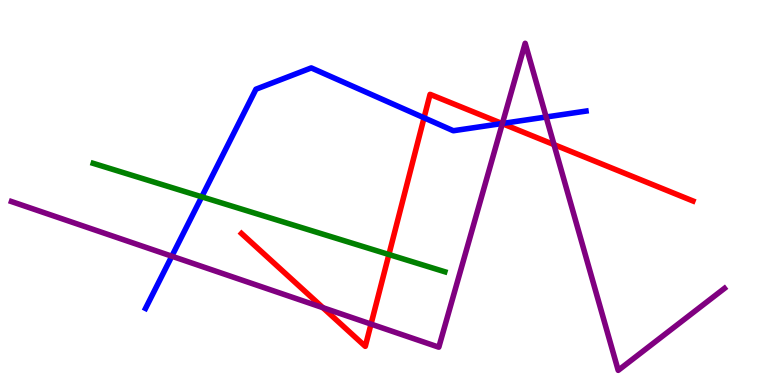[{'lines': ['blue', 'red'], 'intersections': [{'x': 5.47, 'y': 6.94}, {'x': 6.48, 'y': 6.79}]}, {'lines': ['green', 'red'], 'intersections': [{'x': 5.02, 'y': 3.39}]}, {'lines': ['purple', 'red'], 'intersections': [{'x': 4.17, 'y': 2.01}, {'x': 4.79, 'y': 1.58}, {'x': 6.48, 'y': 6.79}, {'x': 7.15, 'y': 6.24}]}, {'lines': ['blue', 'green'], 'intersections': [{'x': 2.6, 'y': 4.89}]}, {'lines': ['blue', 'purple'], 'intersections': [{'x': 2.22, 'y': 3.35}, {'x': 6.48, 'y': 6.79}, {'x': 7.05, 'y': 6.96}]}, {'lines': ['green', 'purple'], 'intersections': []}]